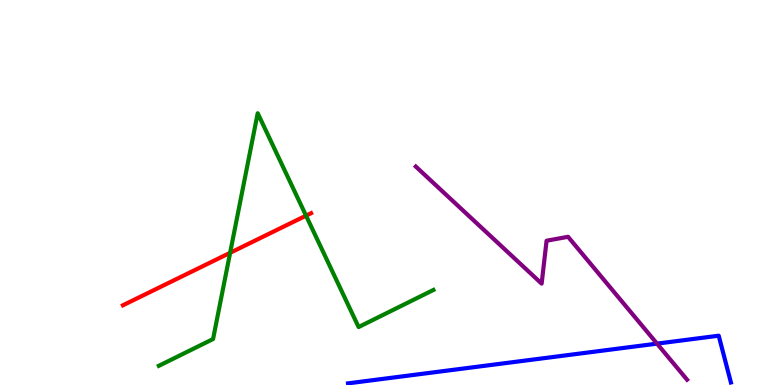[{'lines': ['blue', 'red'], 'intersections': []}, {'lines': ['green', 'red'], 'intersections': [{'x': 2.97, 'y': 3.43}, {'x': 3.95, 'y': 4.4}]}, {'lines': ['purple', 'red'], 'intersections': []}, {'lines': ['blue', 'green'], 'intersections': []}, {'lines': ['blue', 'purple'], 'intersections': [{'x': 8.48, 'y': 1.07}]}, {'lines': ['green', 'purple'], 'intersections': []}]